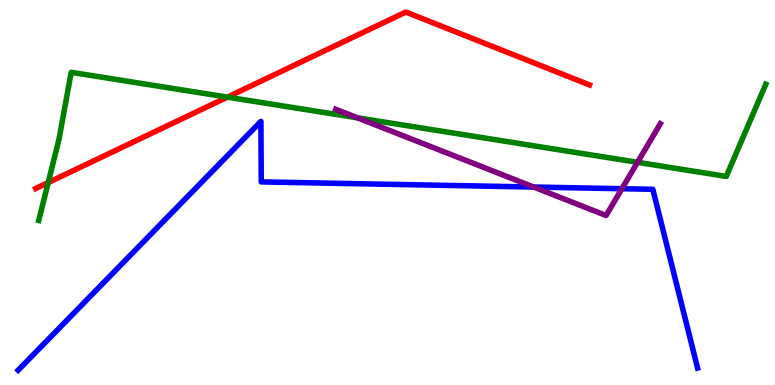[{'lines': ['blue', 'red'], 'intersections': []}, {'lines': ['green', 'red'], 'intersections': [{'x': 0.622, 'y': 5.26}, {'x': 2.93, 'y': 7.48}]}, {'lines': ['purple', 'red'], 'intersections': []}, {'lines': ['blue', 'green'], 'intersections': []}, {'lines': ['blue', 'purple'], 'intersections': [{'x': 6.89, 'y': 5.14}, {'x': 8.02, 'y': 5.1}]}, {'lines': ['green', 'purple'], 'intersections': [{'x': 4.61, 'y': 6.94}, {'x': 8.23, 'y': 5.78}]}]